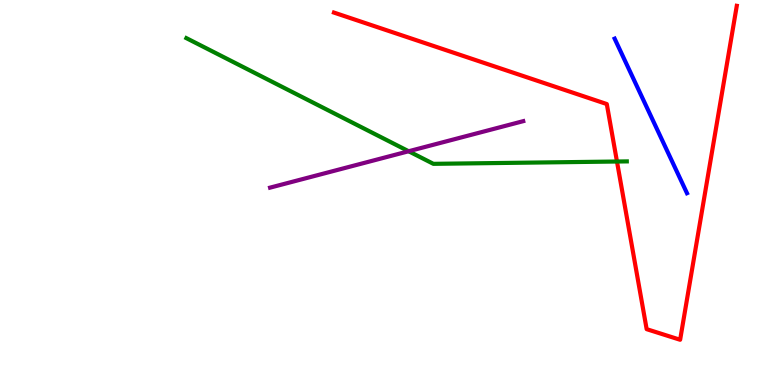[{'lines': ['blue', 'red'], 'intersections': []}, {'lines': ['green', 'red'], 'intersections': [{'x': 7.96, 'y': 5.8}]}, {'lines': ['purple', 'red'], 'intersections': []}, {'lines': ['blue', 'green'], 'intersections': []}, {'lines': ['blue', 'purple'], 'intersections': []}, {'lines': ['green', 'purple'], 'intersections': [{'x': 5.27, 'y': 6.07}]}]